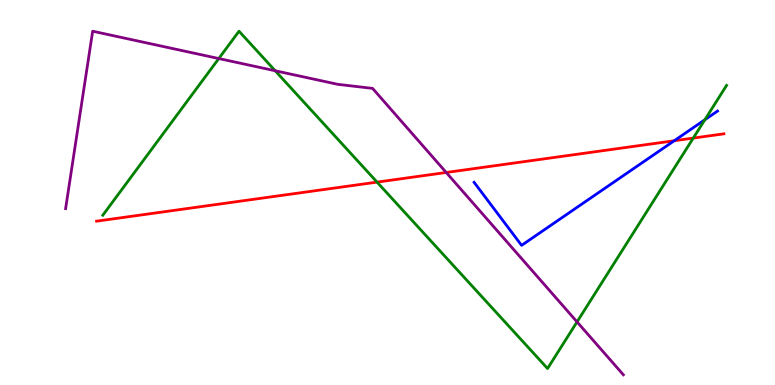[{'lines': ['blue', 'red'], 'intersections': [{'x': 8.7, 'y': 6.34}]}, {'lines': ['green', 'red'], 'intersections': [{'x': 4.87, 'y': 5.27}, {'x': 8.95, 'y': 6.41}]}, {'lines': ['purple', 'red'], 'intersections': [{'x': 5.76, 'y': 5.52}]}, {'lines': ['blue', 'green'], 'intersections': [{'x': 9.09, 'y': 6.89}]}, {'lines': ['blue', 'purple'], 'intersections': []}, {'lines': ['green', 'purple'], 'intersections': [{'x': 2.82, 'y': 8.48}, {'x': 3.55, 'y': 8.16}, {'x': 7.45, 'y': 1.64}]}]